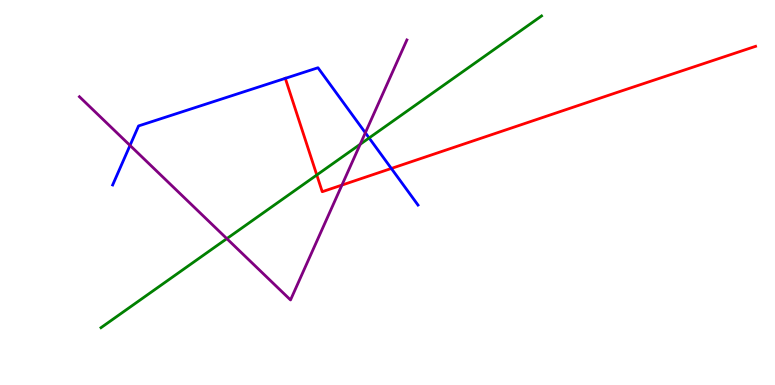[{'lines': ['blue', 'red'], 'intersections': [{'x': 3.68, 'y': 7.96}, {'x': 5.05, 'y': 5.62}]}, {'lines': ['green', 'red'], 'intersections': [{'x': 4.09, 'y': 5.46}]}, {'lines': ['purple', 'red'], 'intersections': [{'x': 4.41, 'y': 5.19}]}, {'lines': ['blue', 'green'], 'intersections': [{'x': 4.76, 'y': 6.42}]}, {'lines': ['blue', 'purple'], 'intersections': [{'x': 1.68, 'y': 6.22}, {'x': 4.71, 'y': 6.55}]}, {'lines': ['green', 'purple'], 'intersections': [{'x': 2.93, 'y': 3.8}, {'x': 4.65, 'y': 6.25}]}]